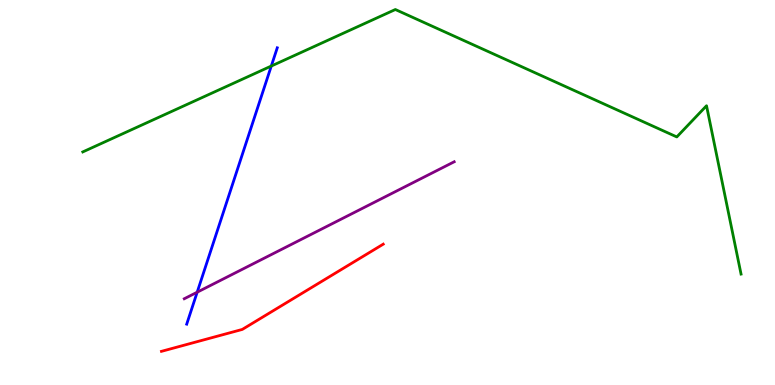[{'lines': ['blue', 'red'], 'intersections': []}, {'lines': ['green', 'red'], 'intersections': []}, {'lines': ['purple', 'red'], 'intersections': []}, {'lines': ['blue', 'green'], 'intersections': [{'x': 3.5, 'y': 8.28}]}, {'lines': ['blue', 'purple'], 'intersections': [{'x': 2.54, 'y': 2.41}]}, {'lines': ['green', 'purple'], 'intersections': []}]